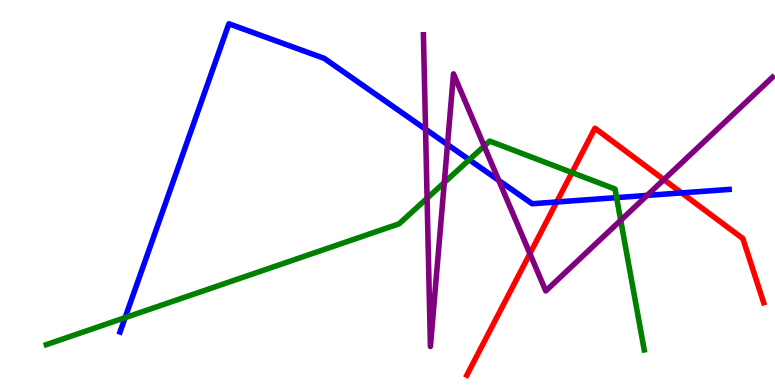[{'lines': ['blue', 'red'], 'intersections': [{'x': 7.18, 'y': 4.75}, {'x': 8.8, 'y': 4.99}]}, {'lines': ['green', 'red'], 'intersections': [{'x': 7.38, 'y': 5.52}]}, {'lines': ['purple', 'red'], 'intersections': [{'x': 6.84, 'y': 3.41}, {'x': 8.57, 'y': 5.33}]}, {'lines': ['blue', 'green'], 'intersections': [{'x': 1.61, 'y': 1.75}, {'x': 6.05, 'y': 5.85}, {'x': 7.96, 'y': 4.87}]}, {'lines': ['blue', 'purple'], 'intersections': [{'x': 5.49, 'y': 6.64}, {'x': 5.77, 'y': 6.25}, {'x': 6.44, 'y': 5.31}, {'x': 8.35, 'y': 4.92}]}, {'lines': ['green', 'purple'], 'intersections': [{'x': 5.51, 'y': 4.85}, {'x': 5.73, 'y': 5.26}, {'x': 6.25, 'y': 6.21}, {'x': 8.01, 'y': 4.28}]}]